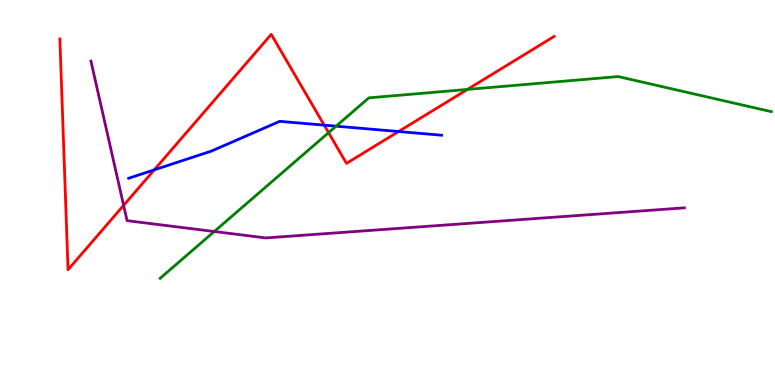[{'lines': ['blue', 'red'], 'intersections': [{'x': 1.99, 'y': 5.59}, {'x': 4.18, 'y': 6.75}, {'x': 5.14, 'y': 6.58}]}, {'lines': ['green', 'red'], 'intersections': [{'x': 4.24, 'y': 6.55}, {'x': 6.03, 'y': 7.68}]}, {'lines': ['purple', 'red'], 'intersections': [{'x': 1.6, 'y': 4.67}]}, {'lines': ['blue', 'green'], 'intersections': [{'x': 4.34, 'y': 6.72}]}, {'lines': ['blue', 'purple'], 'intersections': []}, {'lines': ['green', 'purple'], 'intersections': [{'x': 2.76, 'y': 3.99}]}]